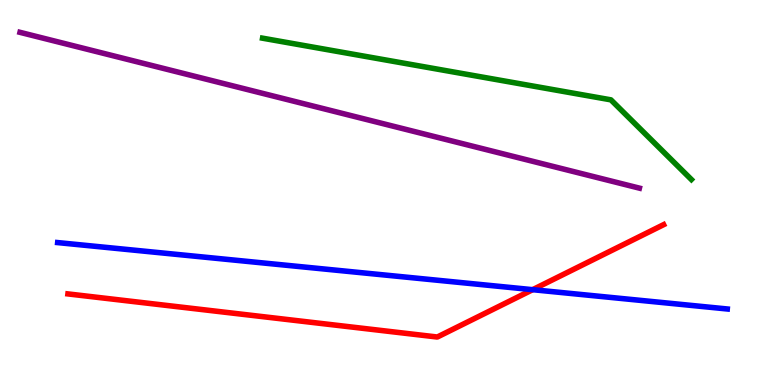[{'lines': ['blue', 'red'], 'intersections': [{'x': 6.87, 'y': 2.48}]}, {'lines': ['green', 'red'], 'intersections': []}, {'lines': ['purple', 'red'], 'intersections': []}, {'lines': ['blue', 'green'], 'intersections': []}, {'lines': ['blue', 'purple'], 'intersections': []}, {'lines': ['green', 'purple'], 'intersections': []}]